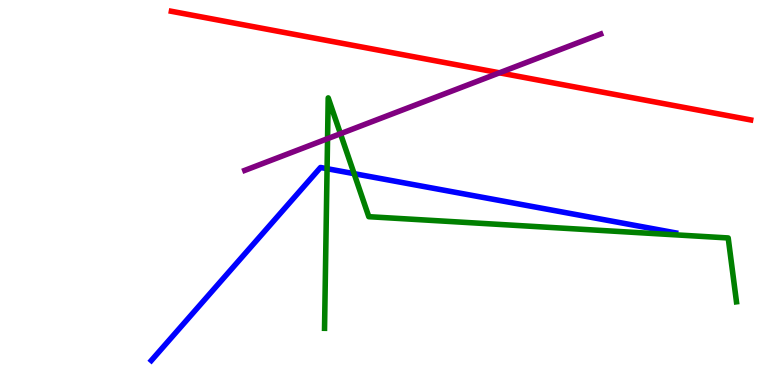[{'lines': ['blue', 'red'], 'intersections': []}, {'lines': ['green', 'red'], 'intersections': []}, {'lines': ['purple', 'red'], 'intersections': [{'x': 6.44, 'y': 8.11}]}, {'lines': ['blue', 'green'], 'intersections': [{'x': 4.22, 'y': 5.62}, {'x': 4.57, 'y': 5.49}]}, {'lines': ['blue', 'purple'], 'intersections': []}, {'lines': ['green', 'purple'], 'intersections': [{'x': 4.23, 'y': 6.4}, {'x': 4.39, 'y': 6.53}]}]